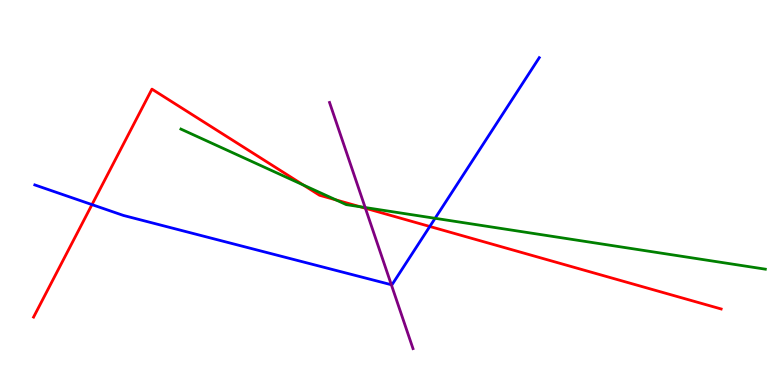[{'lines': ['blue', 'red'], 'intersections': [{'x': 1.19, 'y': 4.69}, {'x': 5.55, 'y': 4.12}]}, {'lines': ['green', 'red'], 'intersections': [{'x': 3.91, 'y': 5.19}, {'x': 4.33, 'y': 4.81}, {'x': 4.65, 'y': 4.63}]}, {'lines': ['purple', 'red'], 'intersections': [{'x': 4.71, 'y': 4.59}]}, {'lines': ['blue', 'green'], 'intersections': [{'x': 5.61, 'y': 4.33}]}, {'lines': ['blue', 'purple'], 'intersections': [{'x': 5.05, 'y': 2.6}]}, {'lines': ['green', 'purple'], 'intersections': [{'x': 4.71, 'y': 4.61}]}]